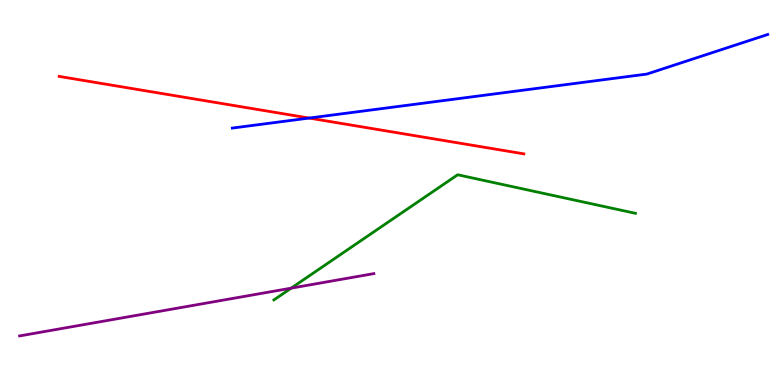[{'lines': ['blue', 'red'], 'intersections': [{'x': 3.99, 'y': 6.93}]}, {'lines': ['green', 'red'], 'intersections': []}, {'lines': ['purple', 'red'], 'intersections': []}, {'lines': ['blue', 'green'], 'intersections': []}, {'lines': ['blue', 'purple'], 'intersections': []}, {'lines': ['green', 'purple'], 'intersections': [{'x': 3.76, 'y': 2.52}]}]